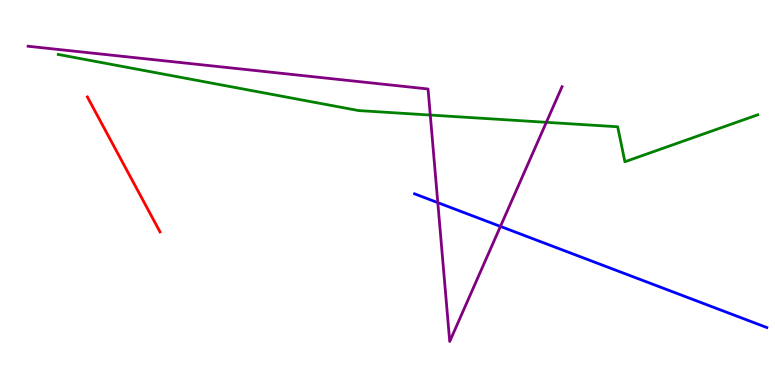[{'lines': ['blue', 'red'], 'intersections': []}, {'lines': ['green', 'red'], 'intersections': []}, {'lines': ['purple', 'red'], 'intersections': []}, {'lines': ['blue', 'green'], 'intersections': []}, {'lines': ['blue', 'purple'], 'intersections': [{'x': 5.65, 'y': 4.74}, {'x': 6.46, 'y': 4.12}]}, {'lines': ['green', 'purple'], 'intersections': [{'x': 5.55, 'y': 7.01}, {'x': 7.05, 'y': 6.82}]}]